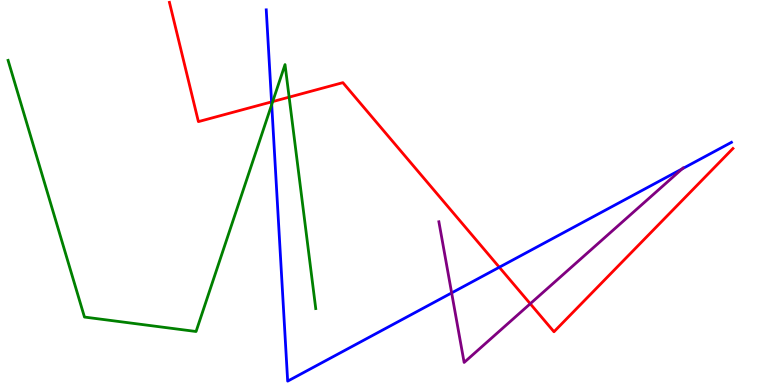[{'lines': ['blue', 'red'], 'intersections': [{'x': 3.5, 'y': 7.35}, {'x': 6.44, 'y': 3.06}]}, {'lines': ['green', 'red'], 'intersections': [{'x': 3.52, 'y': 7.36}, {'x': 3.73, 'y': 7.48}]}, {'lines': ['purple', 'red'], 'intersections': [{'x': 6.84, 'y': 2.11}]}, {'lines': ['blue', 'green'], 'intersections': [{'x': 3.51, 'y': 7.28}]}, {'lines': ['blue', 'purple'], 'intersections': [{'x': 5.83, 'y': 2.39}, {'x': 8.8, 'y': 5.61}]}, {'lines': ['green', 'purple'], 'intersections': []}]